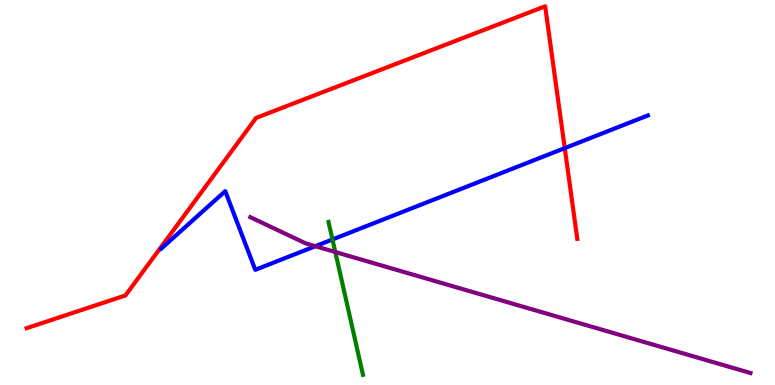[{'lines': ['blue', 'red'], 'intersections': [{'x': 7.29, 'y': 6.15}]}, {'lines': ['green', 'red'], 'intersections': []}, {'lines': ['purple', 'red'], 'intersections': []}, {'lines': ['blue', 'green'], 'intersections': [{'x': 4.29, 'y': 3.78}]}, {'lines': ['blue', 'purple'], 'intersections': [{'x': 4.07, 'y': 3.61}]}, {'lines': ['green', 'purple'], 'intersections': [{'x': 4.33, 'y': 3.45}]}]